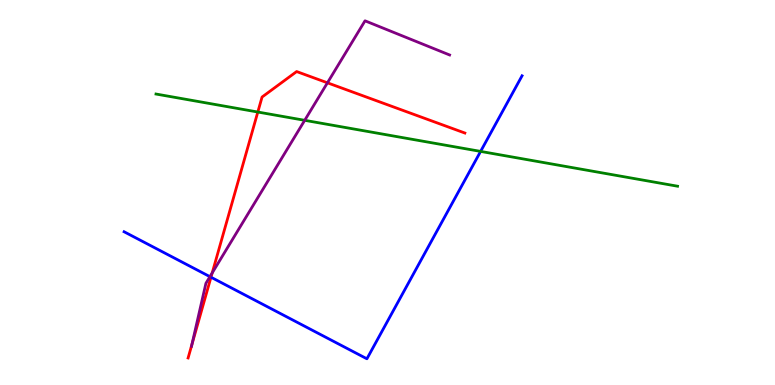[{'lines': ['blue', 'red'], 'intersections': [{'x': 2.72, 'y': 2.8}]}, {'lines': ['green', 'red'], 'intersections': [{'x': 3.33, 'y': 7.09}]}, {'lines': ['purple', 'red'], 'intersections': [{'x': 2.48, 'y': 1.05}, {'x': 2.74, 'y': 2.91}, {'x': 4.23, 'y': 7.85}]}, {'lines': ['blue', 'green'], 'intersections': [{'x': 6.2, 'y': 6.07}]}, {'lines': ['blue', 'purple'], 'intersections': [{'x': 2.71, 'y': 2.81}]}, {'lines': ['green', 'purple'], 'intersections': [{'x': 3.93, 'y': 6.87}]}]